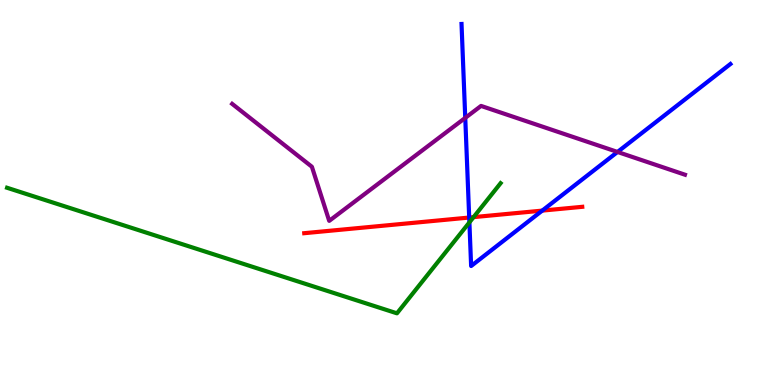[{'lines': ['blue', 'red'], 'intersections': [{'x': 6.05, 'y': 4.35}, {'x': 7.0, 'y': 4.53}]}, {'lines': ['green', 'red'], 'intersections': [{'x': 6.11, 'y': 4.36}]}, {'lines': ['purple', 'red'], 'intersections': []}, {'lines': ['blue', 'green'], 'intersections': [{'x': 6.06, 'y': 4.22}]}, {'lines': ['blue', 'purple'], 'intersections': [{'x': 6.0, 'y': 6.94}, {'x': 7.97, 'y': 6.05}]}, {'lines': ['green', 'purple'], 'intersections': []}]